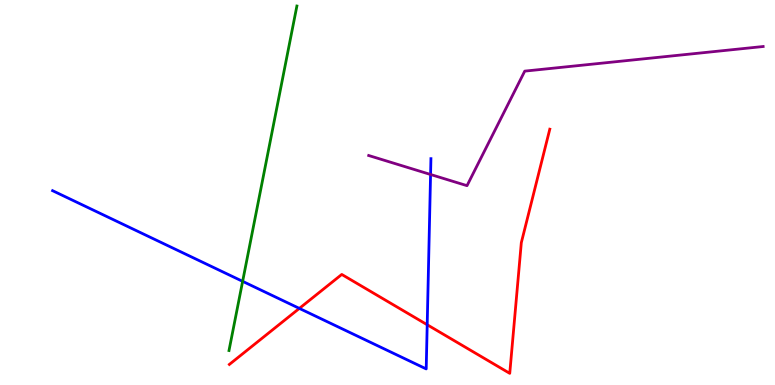[{'lines': ['blue', 'red'], 'intersections': [{'x': 3.86, 'y': 1.99}, {'x': 5.51, 'y': 1.57}]}, {'lines': ['green', 'red'], 'intersections': []}, {'lines': ['purple', 'red'], 'intersections': []}, {'lines': ['blue', 'green'], 'intersections': [{'x': 3.13, 'y': 2.69}]}, {'lines': ['blue', 'purple'], 'intersections': [{'x': 5.56, 'y': 5.47}]}, {'lines': ['green', 'purple'], 'intersections': []}]